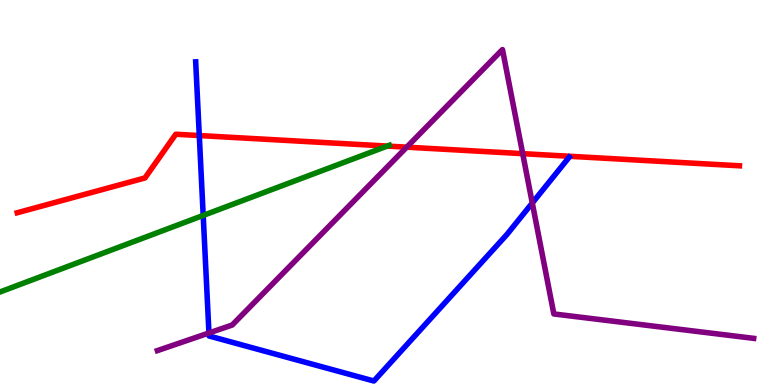[{'lines': ['blue', 'red'], 'intersections': [{'x': 2.57, 'y': 6.48}]}, {'lines': ['green', 'red'], 'intersections': [{'x': 5.0, 'y': 6.21}]}, {'lines': ['purple', 'red'], 'intersections': [{'x': 5.25, 'y': 6.18}, {'x': 6.74, 'y': 6.01}]}, {'lines': ['blue', 'green'], 'intersections': [{'x': 2.62, 'y': 4.4}]}, {'lines': ['blue', 'purple'], 'intersections': [{'x': 2.7, 'y': 1.35}, {'x': 6.87, 'y': 4.73}]}, {'lines': ['green', 'purple'], 'intersections': []}]